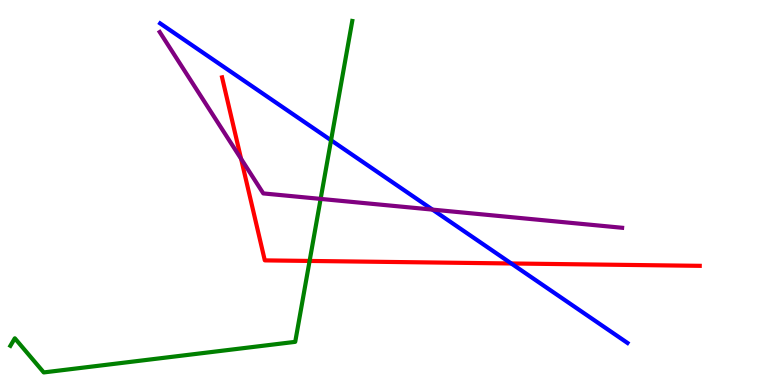[{'lines': ['blue', 'red'], 'intersections': [{'x': 6.6, 'y': 3.16}]}, {'lines': ['green', 'red'], 'intersections': [{'x': 3.99, 'y': 3.22}]}, {'lines': ['purple', 'red'], 'intersections': [{'x': 3.11, 'y': 5.88}]}, {'lines': ['blue', 'green'], 'intersections': [{'x': 4.27, 'y': 6.36}]}, {'lines': ['blue', 'purple'], 'intersections': [{'x': 5.58, 'y': 4.56}]}, {'lines': ['green', 'purple'], 'intersections': [{'x': 4.14, 'y': 4.83}]}]